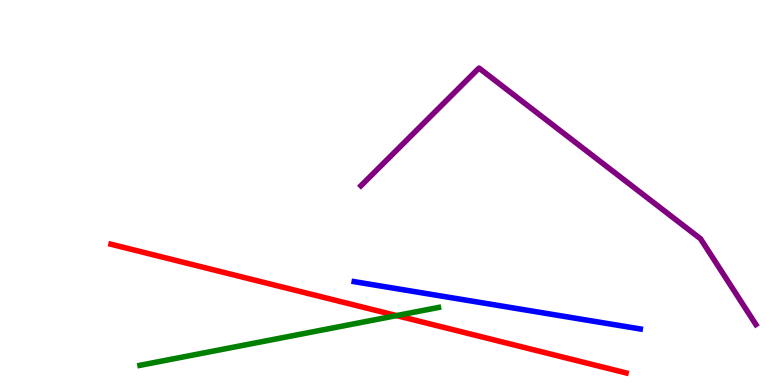[{'lines': ['blue', 'red'], 'intersections': []}, {'lines': ['green', 'red'], 'intersections': [{'x': 5.12, 'y': 1.8}]}, {'lines': ['purple', 'red'], 'intersections': []}, {'lines': ['blue', 'green'], 'intersections': []}, {'lines': ['blue', 'purple'], 'intersections': []}, {'lines': ['green', 'purple'], 'intersections': []}]